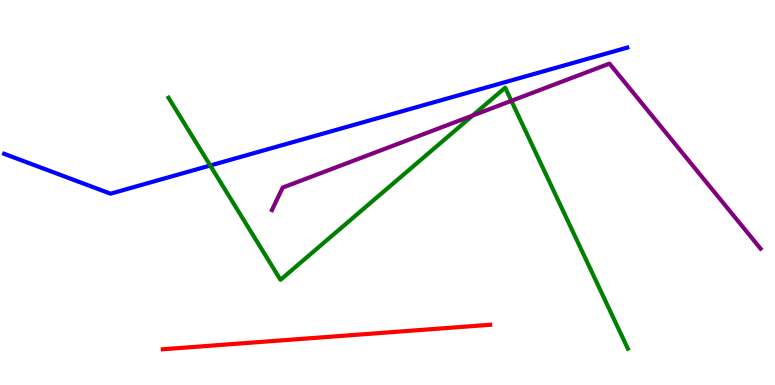[{'lines': ['blue', 'red'], 'intersections': []}, {'lines': ['green', 'red'], 'intersections': []}, {'lines': ['purple', 'red'], 'intersections': []}, {'lines': ['blue', 'green'], 'intersections': [{'x': 2.71, 'y': 5.7}]}, {'lines': ['blue', 'purple'], 'intersections': []}, {'lines': ['green', 'purple'], 'intersections': [{'x': 6.1, 'y': 7.0}, {'x': 6.6, 'y': 7.38}]}]